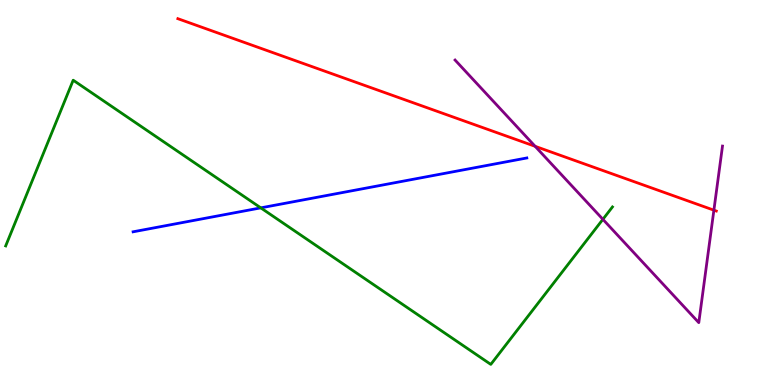[{'lines': ['blue', 'red'], 'intersections': []}, {'lines': ['green', 'red'], 'intersections': []}, {'lines': ['purple', 'red'], 'intersections': [{'x': 6.9, 'y': 6.2}, {'x': 9.21, 'y': 4.54}]}, {'lines': ['blue', 'green'], 'intersections': [{'x': 3.36, 'y': 4.6}]}, {'lines': ['blue', 'purple'], 'intersections': []}, {'lines': ['green', 'purple'], 'intersections': [{'x': 7.78, 'y': 4.3}]}]